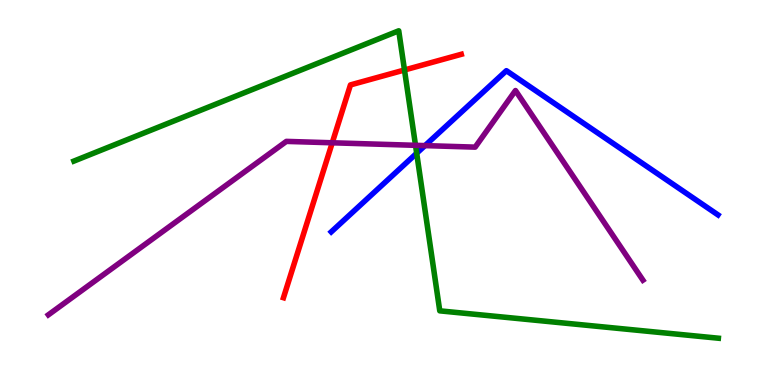[{'lines': ['blue', 'red'], 'intersections': []}, {'lines': ['green', 'red'], 'intersections': [{'x': 5.22, 'y': 8.18}]}, {'lines': ['purple', 'red'], 'intersections': [{'x': 4.29, 'y': 6.29}]}, {'lines': ['blue', 'green'], 'intersections': [{'x': 5.38, 'y': 6.02}]}, {'lines': ['blue', 'purple'], 'intersections': [{'x': 5.48, 'y': 6.22}]}, {'lines': ['green', 'purple'], 'intersections': [{'x': 5.36, 'y': 6.23}]}]